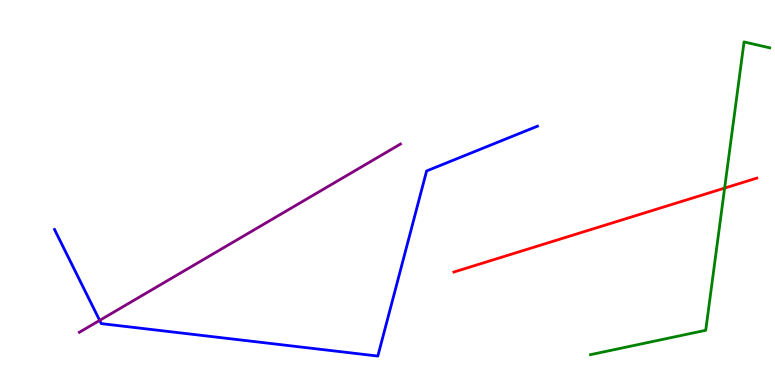[{'lines': ['blue', 'red'], 'intersections': []}, {'lines': ['green', 'red'], 'intersections': [{'x': 9.35, 'y': 5.11}]}, {'lines': ['purple', 'red'], 'intersections': []}, {'lines': ['blue', 'green'], 'intersections': []}, {'lines': ['blue', 'purple'], 'intersections': [{'x': 1.29, 'y': 1.68}]}, {'lines': ['green', 'purple'], 'intersections': []}]